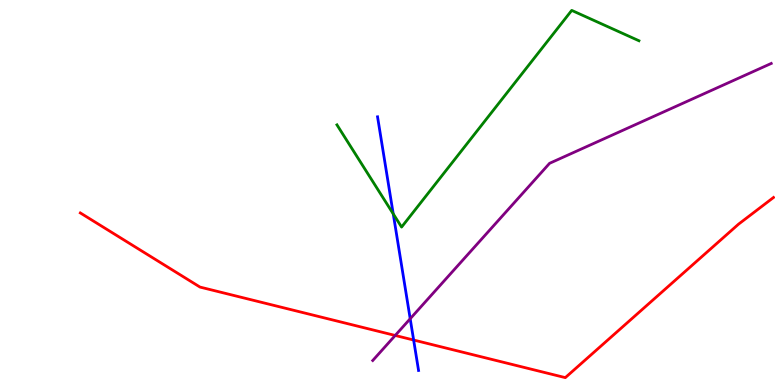[{'lines': ['blue', 'red'], 'intersections': [{'x': 5.34, 'y': 1.17}]}, {'lines': ['green', 'red'], 'intersections': []}, {'lines': ['purple', 'red'], 'intersections': [{'x': 5.1, 'y': 1.29}]}, {'lines': ['blue', 'green'], 'intersections': [{'x': 5.07, 'y': 4.45}]}, {'lines': ['blue', 'purple'], 'intersections': [{'x': 5.29, 'y': 1.72}]}, {'lines': ['green', 'purple'], 'intersections': []}]